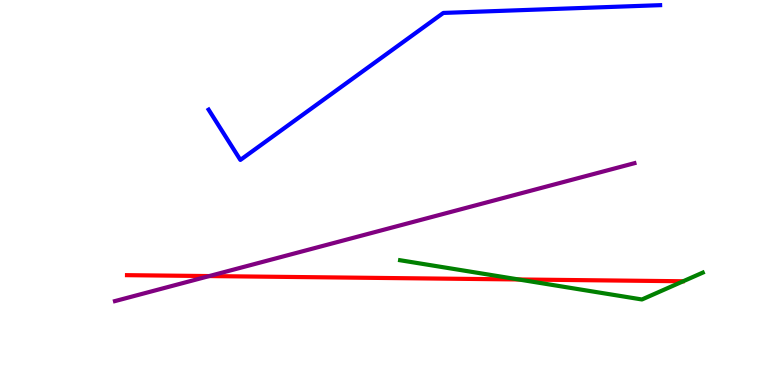[{'lines': ['blue', 'red'], 'intersections': []}, {'lines': ['green', 'red'], 'intersections': [{'x': 6.69, 'y': 2.74}]}, {'lines': ['purple', 'red'], 'intersections': [{'x': 2.7, 'y': 2.83}]}, {'lines': ['blue', 'green'], 'intersections': []}, {'lines': ['blue', 'purple'], 'intersections': []}, {'lines': ['green', 'purple'], 'intersections': []}]